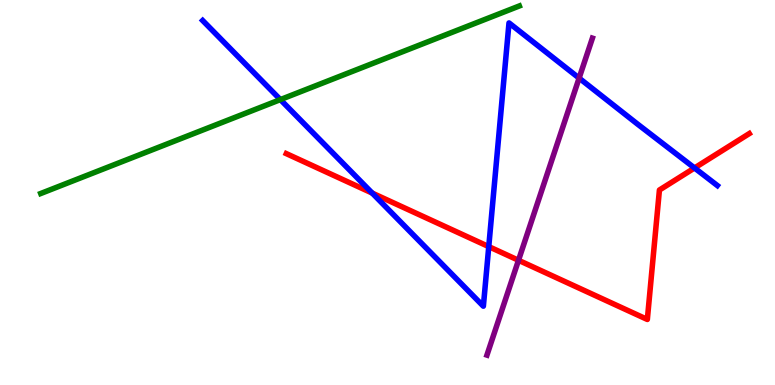[{'lines': ['blue', 'red'], 'intersections': [{'x': 4.8, 'y': 4.98}, {'x': 6.31, 'y': 3.59}, {'x': 8.96, 'y': 5.64}]}, {'lines': ['green', 'red'], 'intersections': []}, {'lines': ['purple', 'red'], 'intersections': [{'x': 6.69, 'y': 3.24}]}, {'lines': ['blue', 'green'], 'intersections': [{'x': 3.62, 'y': 7.41}]}, {'lines': ['blue', 'purple'], 'intersections': [{'x': 7.47, 'y': 7.97}]}, {'lines': ['green', 'purple'], 'intersections': []}]